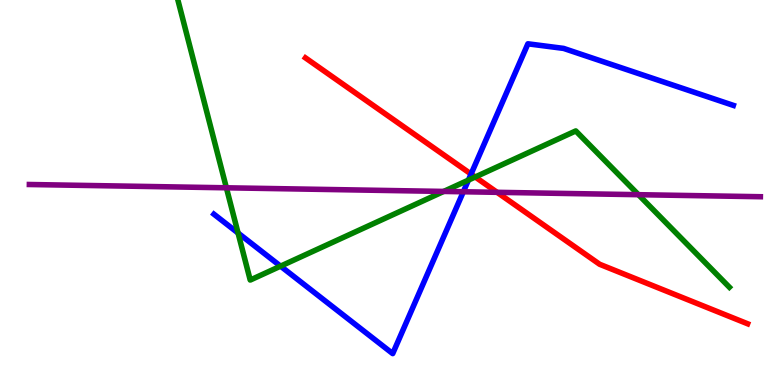[{'lines': ['blue', 'red'], 'intersections': [{'x': 6.08, 'y': 5.48}]}, {'lines': ['green', 'red'], 'intersections': [{'x': 6.13, 'y': 5.4}]}, {'lines': ['purple', 'red'], 'intersections': [{'x': 6.41, 'y': 5.0}]}, {'lines': ['blue', 'green'], 'intersections': [{'x': 3.07, 'y': 3.95}, {'x': 3.62, 'y': 3.09}, {'x': 6.04, 'y': 5.32}]}, {'lines': ['blue', 'purple'], 'intersections': [{'x': 5.98, 'y': 5.02}]}, {'lines': ['green', 'purple'], 'intersections': [{'x': 2.92, 'y': 5.12}, {'x': 5.73, 'y': 5.03}, {'x': 8.24, 'y': 4.94}]}]